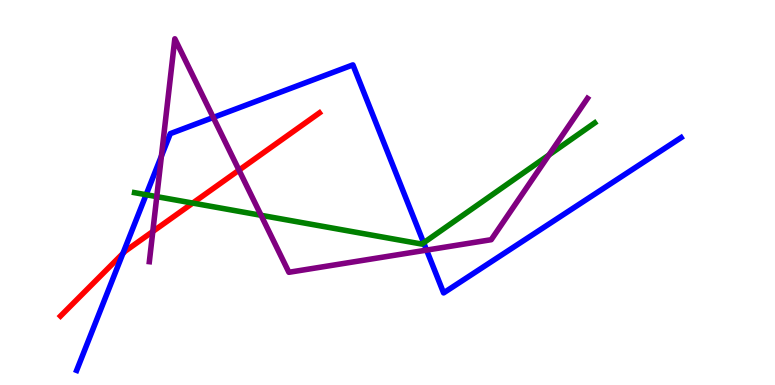[{'lines': ['blue', 'red'], 'intersections': [{'x': 1.59, 'y': 3.42}]}, {'lines': ['green', 'red'], 'intersections': [{'x': 2.49, 'y': 4.73}]}, {'lines': ['purple', 'red'], 'intersections': [{'x': 1.97, 'y': 3.99}, {'x': 3.08, 'y': 5.58}]}, {'lines': ['blue', 'green'], 'intersections': [{'x': 1.89, 'y': 4.94}, {'x': 5.47, 'y': 3.69}]}, {'lines': ['blue', 'purple'], 'intersections': [{'x': 2.08, 'y': 5.95}, {'x': 2.75, 'y': 6.95}, {'x': 5.5, 'y': 3.5}]}, {'lines': ['green', 'purple'], 'intersections': [{'x': 2.02, 'y': 4.89}, {'x': 3.37, 'y': 4.41}, {'x': 7.08, 'y': 5.97}]}]